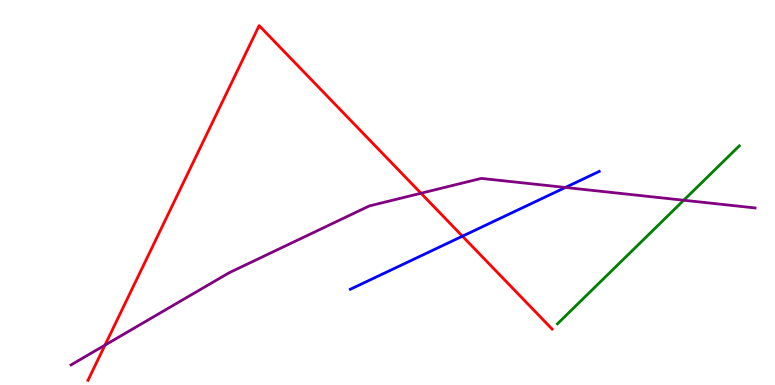[{'lines': ['blue', 'red'], 'intersections': [{'x': 5.97, 'y': 3.86}]}, {'lines': ['green', 'red'], 'intersections': []}, {'lines': ['purple', 'red'], 'intersections': [{'x': 1.35, 'y': 1.04}, {'x': 5.43, 'y': 4.98}]}, {'lines': ['blue', 'green'], 'intersections': []}, {'lines': ['blue', 'purple'], 'intersections': [{'x': 7.3, 'y': 5.13}]}, {'lines': ['green', 'purple'], 'intersections': [{'x': 8.82, 'y': 4.8}]}]